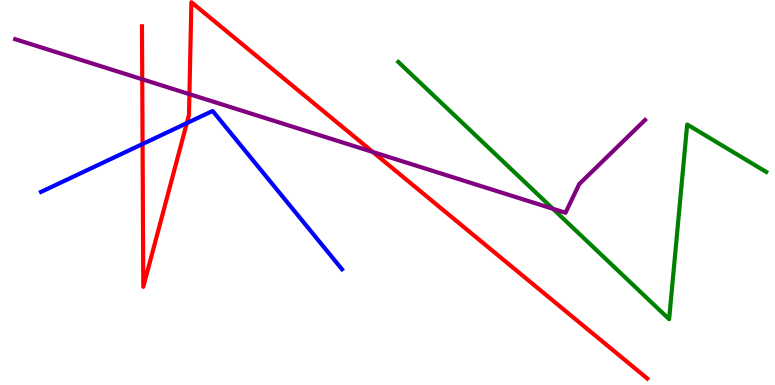[{'lines': ['blue', 'red'], 'intersections': [{'x': 1.84, 'y': 6.26}, {'x': 2.41, 'y': 6.8}]}, {'lines': ['green', 'red'], 'intersections': []}, {'lines': ['purple', 'red'], 'intersections': [{'x': 1.84, 'y': 7.94}, {'x': 2.44, 'y': 7.55}, {'x': 4.81, 'y': 6.05}]}, {'lines': ['blue', 'green'], 'intersections': []}, {'lines': ['blue', 'purple'], 'intersections': []}, {'lines': ['green', 'purple'], 'intersections': [{'x': 7.13, 'y': 4.58}]}]